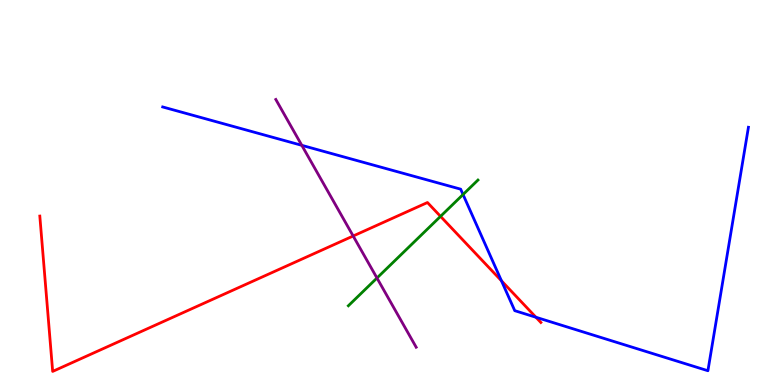[{'lines': ['blue', 'red'], 'intersections': [{'x': 6.47, 'y': 2.71}, {'x': 6.92, 'y': 1.76}]}, {'lines': ['green', 'red'], 'intersections': [{'x': 5.68, 'y': 4.38}]}, {'lines': ['purple', 'red'], 'intersections': [{'x': 4.56, 'y': 3.87}]}, {'lines': ['blue', 'green'], 'intersections': [{'x': 5.97, 'y': 4.95}]}, {'lines': ['blue', 'purple'], 'intersections': [{'x': 3.89, 'y': 6.23}]}, {'lines': ['green', 'purple'], 'intersections': [{'x': 4.86, 'y': 2.78}]}]